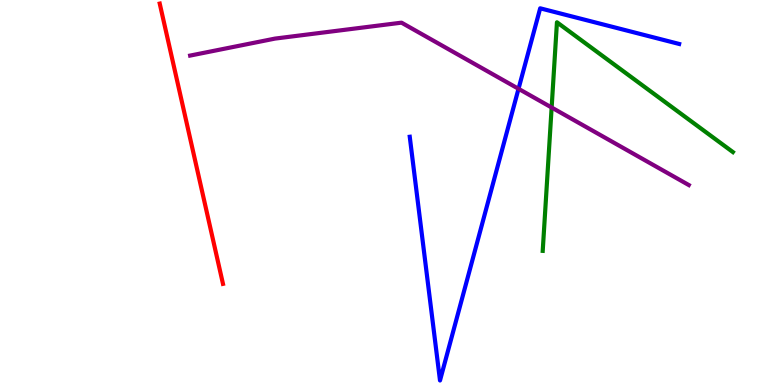[{'lines': ['blue', 'red'], 'intersections': []}, {'lines': ['green', 'red'], 'intersections': []}, {'lines': ['purple', 'red'], 'intersections': []}, {'lines': ['blue', 'green'], 'intersections': []}, {'lines': ['blue', 'purple'], 'intersections': [{'x': 6.69, 'y': 7.69}]}, {'lines': ['green', 'purple'], 'intersections': [{'x': 7.12, 'y': 7.21}]}]